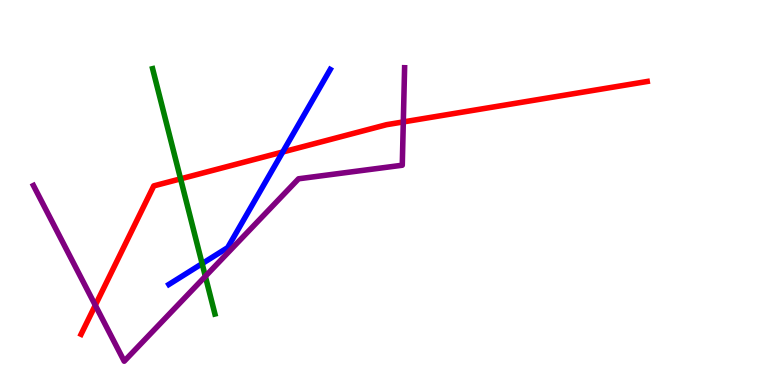[{'lines': ['blue', 'red'], 'intersections': [{'x': 3.65, 'y': 6.05}]}, {'lines': ['green', 'red'], 'intersections': [{'x': 2.33, 'y': 5.35}]}, {'lines': ['purple', 'red'], 'intersections': [{'x': 1.23, 'y': 2.07}, {'x': 5.2, 'y': 6.83}]}, {'lines': ['blue', 'green'], 'intersections': [{'x': 2.61, 'y': 3.15}]}, {'lines': ['blue', 'purple'], 'intersections': []}, {'lines': ['green', 'purple'], 'intersections': [{'x': 2.65, 'y': 2.82}]}]